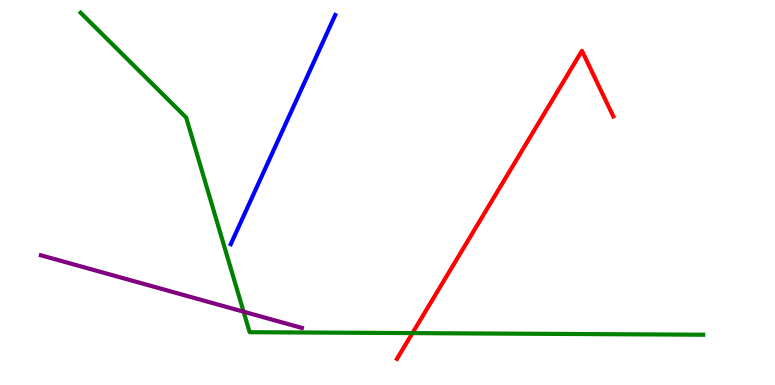[{'lines': ['blue', 'red'], 'intersections': []}, {'lines': ['green', 'red'], 'intersections': [{'x': 5.32, 'y': 1.35}]}, {'lines': ['purple', 'red'], 'intersections': []}, {'lines': ['blue', 'green'], 'intersections': []}, {'lines': ['blue', 'purple'], 'intersections': []}, {'lines': ['green', 'purple'], 'intersections': [{'x': 3.14, 'y': 1.9}]}]